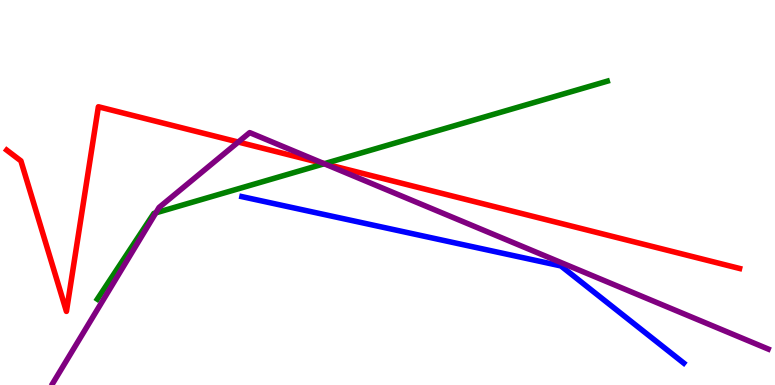[{'lines': ['blue', 'red'], 'intersections': []}, {'lines': ['green', 'red'], 'intersections': [{'x': 4.18, 'y': 5.75}]}, {'lines': ['purple', 'red'], 'intersections': [{'x': 3.07, 'y': 6.31}, {'x': 4.18, 'y': 5.75}]}, {'lines': ['blue', 'green'], 'intersections': []}, {'lines': ['blue', 'purple'], 'intersections': []}, {'lines': ['green', 'purple'], 'intersections': [{'x': 2.01, 'y': 4.47}, {'x': 4.18, 'y': 5.75}]}]